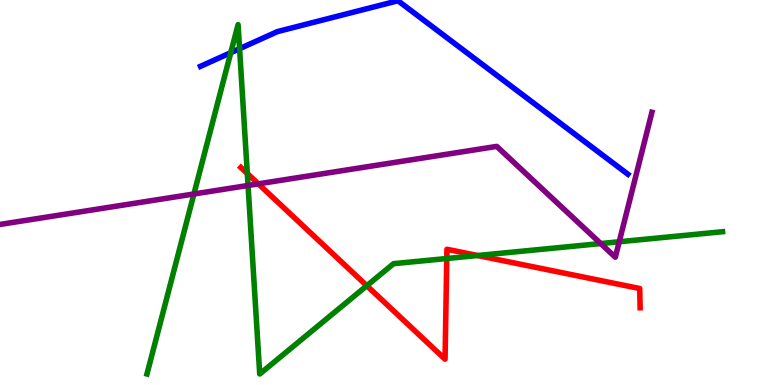[{'lines': ['blue', 'red'], 'intersections': []}, {'lines': ['green', 'red'], 'intersections': [{'x': 3.19, 'y': 5.49}, {'x': 4.73, 'y': 2.58}, {'x': 5.76, 'y': 3.29}, {'x': 6.16, 'y': 3.36}]}, {'lines': ['purple', 'red'], 'intersections': [{'x': 3.33, 'y': 5.22}]}, {'lines': ['blue', 'green'], 'intersections': [{'x': 2.98, 'y': 8.63}, {'x': 3.09, 'y': 8.74}]}, {'lines': ['blue', 'purple'], 'intersections': []}, {'lines': ['green', 'purple'], 'intersections': [{'x': 2.5, 'y': 4.96}, {'x': 3.2, 'y': 5.18}, {'x': 7.75, 'y': 3.67}, {'x': 7.99, 'y': 3.72}]}]